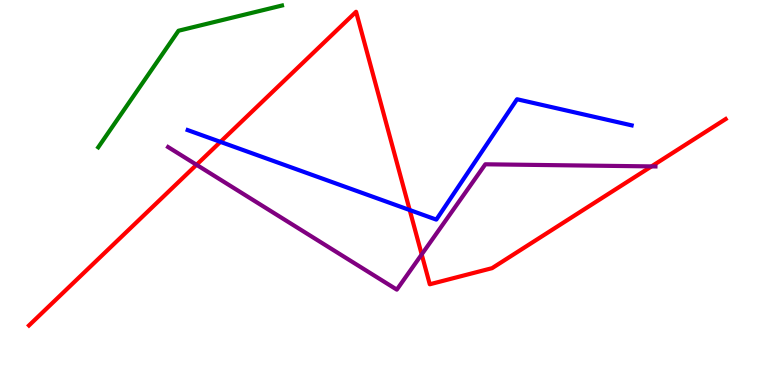[{'lines': ['blue', 'red'], 'intersections': [{'x': 2.84, 'y': 6.31}, {'x': 5.29, 'y': 4.54}]}, {'lines': ['green', 'red'], 'intersections': []}, {'lines': ['purple', 'red'], 'intersections': [{'x': 2.54, 'y': 5.72}, {'x': 5.44, 'y': 3.39}, {'x': 8.41, 'y': 5.68}]}, {'lines': ['blue', 'green'], 'intersections': []}, {'lines': ['blue', 'purple'], 'intersections': []}, {'lines': ['green', 'purple'], 'intersections': []}]